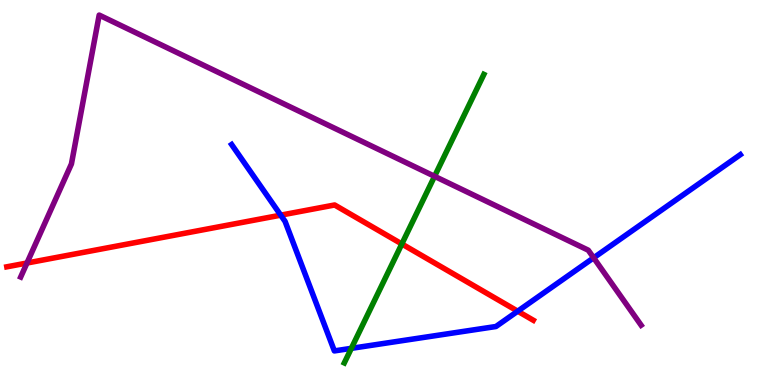[{'lines': ['blue', 'red'], 'intersections': [{'x': 3.62, 'y': 4.41}, {'x': 6.68, 'y': 1.92}]}, {'lines': ['green', 'red'], 'intersections': [{'x': 5.18, 'y': 3.66}]}, {'lines': ['purple', 'red'], 'intersections': [{'x': 0.348, 'y': 3.17}]}, {'lines': ['blue', 'green'], 'intersections': [{'x': 4.53, 'y': 0.952}]}, {'lines': ['blue', 'purple'], 'intersections': [{'x': 7.66, 'y': 3.3}]}, {'lines': ['green', 'purple'], 'intersections': [{'x': 5.61, 'y': 5.42}]}]